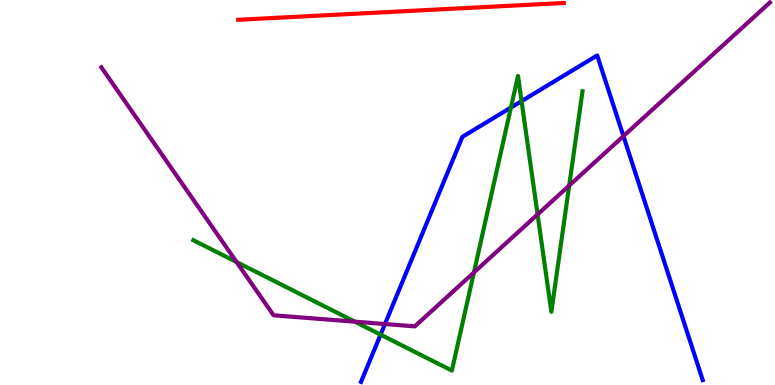[{'lines': ['blue', 'red'], 'intersections': []}, {'lines': ['green', 'red'], 'intersections': []}, {'lines': ['purple', 'red'], 'intersections': []}, {'lines': ['blue', 'green'], 'intersections': [{'x': 4.91, 'y': 1.31}, {'x': 6.59, 'y': 7.21}, {'x': 6.73, 'y': 7.37}]}, {'lines': ['blue', 'purple'], 'intersections': [{'x': 4.97, 'y': 1.58}, {'x': 8.04, 'y': 6.46}]}, {'lines': ['green', 'purple'], 'intersections': [{'x': 3.05, 'y': 3.19}, {'x': 4.58, 'y': 1.64}, {'x': 6.11, 'y': 2.92}, {'x': 6.94, 'y': 4.43}, {'x': 7.34, 'y': 5.18}]}]